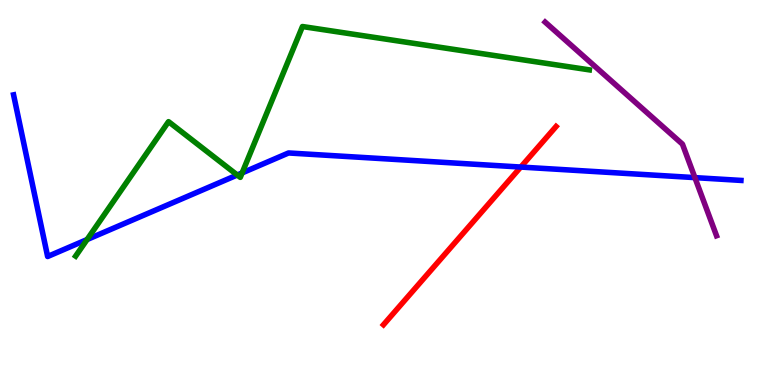[{'lines': ['blue', 'red'], 'intersections': [{'x': 6.72, 'y': 5.66}]}, {'lines': ['green', 'red'], 'intersections': []}, {'lines': ['purple', 'red'], 'intersections': []}, {'lines': ['blue', 'green'], 'intersections': [{'x': 1.12, 'y': 3.78}, {'x': 3.06, 'y': 5.45}, {'x': 3.12, 'y': 5.51}]}, {'lines': ['blue', 'purple'], 'intersections': [{'x': 8.97, 'y': 5.39}]}, {'lines': ['green', 'purple'], 'intersections': []}]